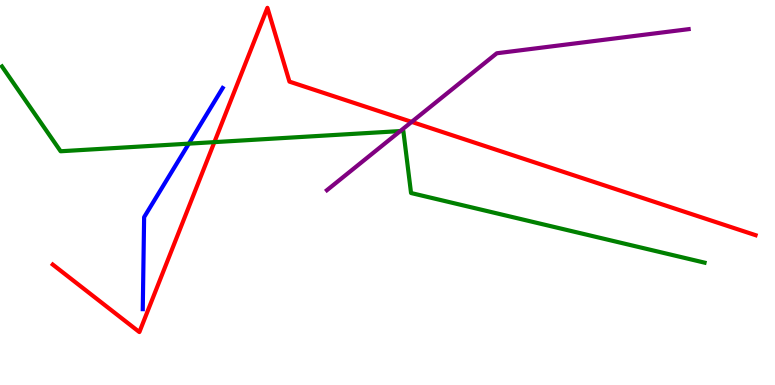[{'lines': ['blue', 'red'], 'intersections': []}, {'lines': ['green', 'red'], 'intersections': [{'x': 2.77, 'y': 6.31}]}, {'lines': ['purple', 'red'], 'intersections': [{'x': 5.31, 'y': 6.83}]}, {'lines': ['blue', 'green'], 'intersections': [{'x': 2.44, 'y': 6.27}]}, {'lines': ['blue', 'purple'], 'intersections': []}, {'lines': ['green', 'purple'], 'intersections': [{'x': 5.16, 'y': 6.6}]}]